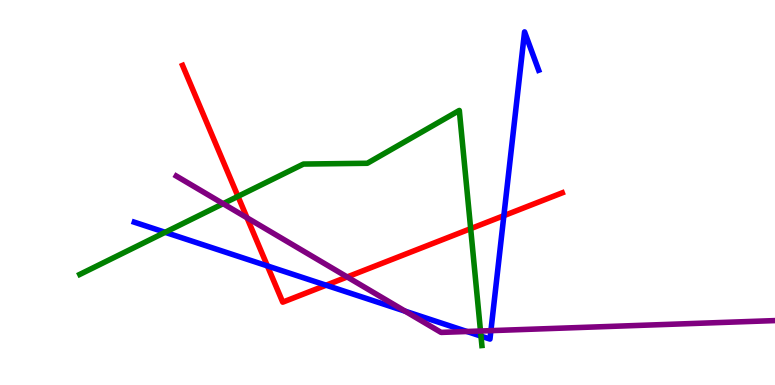[{'lines': ['blue', 'red'], 'intersections': [{'x': 3.45, 'y': 3.09}, {'x': 4.21, 'y': 2.59}, {'x': 6.5, 'y': 4.4}]}, {'lines': ['green', 'red'], 'intersections': [{'x': 3.07, 'y': 4.9}, {'x': 6.07, 'y': 4.06}]}, {'lines': ['purple', 'red'], 'intersections': [{'x': 3.19, 'y': 4.34}, {'x': 4.48, 'y': 2.81}]}, {'lines': ['blue', 'green'], 'intersections': [{'x': 2.13, 'y': 3.97}, {'x': 6.21, 'y': 1.27}]}, {'lines': ['blue', 'purple'], 'intersections': [{'x': 5.23, 'y': 1.92}, {'x': 6.02, 'y': 1.39}, {'x': 6.33, 'y': 1.41}]}, {'lines': ['green', 'purple'], 'intersections': [{'x': 2.88, 'y': 4.71}, {'x': 6.2, 'y': 1.4}]}]